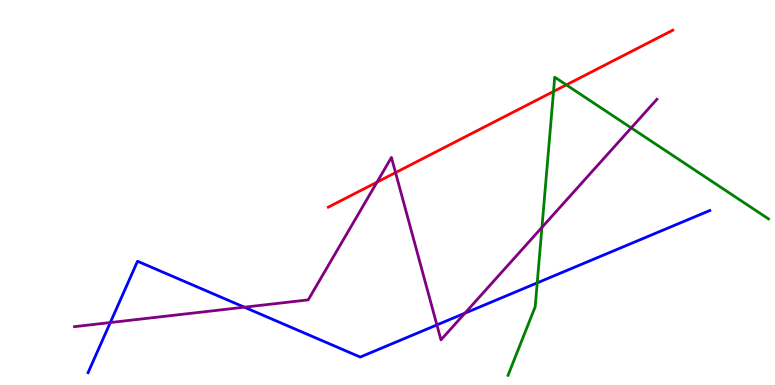[{'lines': ['blue', 'red'], 'intersections': []}, {'lines': ['green', 'red'], 'intersections': [{'x': 7.14, 'y': 7.62}, {'x': 7.31, 'y': 7.8}]}, {'lines': ['purple', 'red'], 'intersections': [{'x': 4.86, 'y': 5.27}, {'x': 5.1, 'y': 5.52}]}, {'lines': ['blue', 'green'], 'intersections': [{'x': 6.93, 'y': 2.65}]}, {'lines': ['blue', 'purple'], 'intersections': [{'x': 1.42, 'y': 1.62}, {'x': 3.15, 'y': 2.02}, {'x': 5.64, 'y': 1.56}, {'x': 6.0, 'y': 1.87}]}, {'lines': ['green', 'purple'], 'intersections': [{'x': 6.99, 'y': 4.09}, {'x': 8.14, 'y': 6.68}]}]